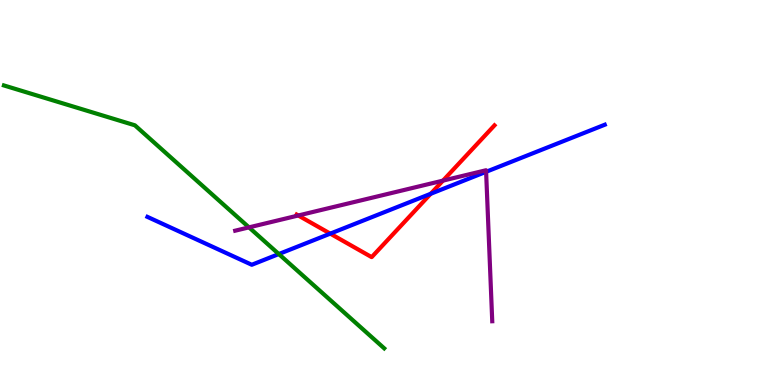[{'lines': ['blue', 'red'], 'intersections': [{'x': 4.26, 'y': 3.93}, {'x': 5.56, 'y': 4.97}]}, {'lines': ['green', 'red'], 'intersections': []}, {'lines': ['purple', 'red'], 'intersections': [{'x': 3.85, 'y': 4.4}, {'x': 5.72, 'y': 5.31}]}, {'lines': ['blue', 'green'], 'intersections': [{'x': 3.6, 'y': 3.4}]}, {'lines': ['blue', 'purple'], 'intersections': [{'x': 6.27, 'y': 5.54}]}, {'lines': ['green', 'purple'], 'intersections': [{'x': 3.21, 'y': 4.09}]}]